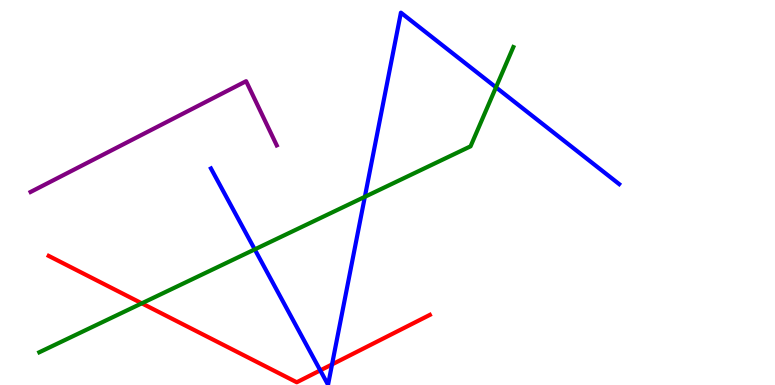[{'lines': ['blue', 'red'], 'intersections': [{'x': 4.13, 'y': 0.38}, {'x': 4.28, 'y': 0.535}]}, {'lines': ['green', 'red'], 'intersections': [{'x': 1.83, 'y': 2.12}]}, {'lines': ['purple', 'red'], 'intersections': []}, {'lines': ['blue', 'green'], 'intersections': [{'x': 3.29, 'y': 3.52}, {'x': 4.71, 'y': 4.89}, {'x': 6.4, 'y': 7.73}]}, {'lines': ['blue', 'purple'], 'intersections': []}, {'lines': ['green', 'purple'], 'intersections': []}]